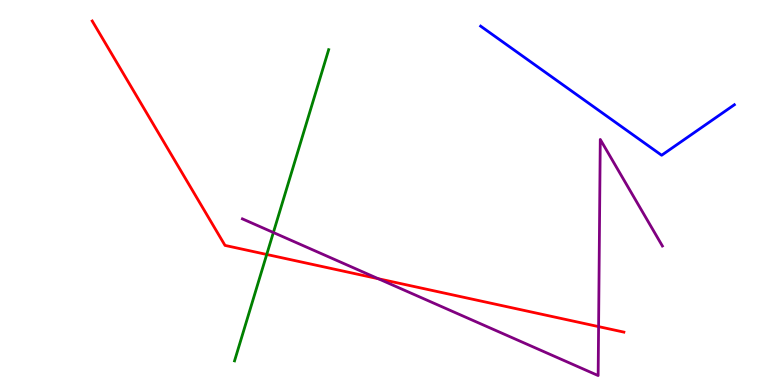[{'lines': ['blue', 'red'], 'intersections': []}, {'lines': ['green', 'red'], 'intersections': [{'x': 3.44, 'y': 3.39}]}, {'lines': ['purple', 'red'], 'intersections': [{'x': 4.88, 'y': 2.76}, {'x': 7.72, 'y': 1.52}]}, {'lines': ['blue', 'green'], 'intersections': []}, {'lines': ['blue', 'purple'], 'intersections': []}, {'lines': ['green', 'purple'], 'intersections': [{'x': 3.53, 'y': 3.96}]}]